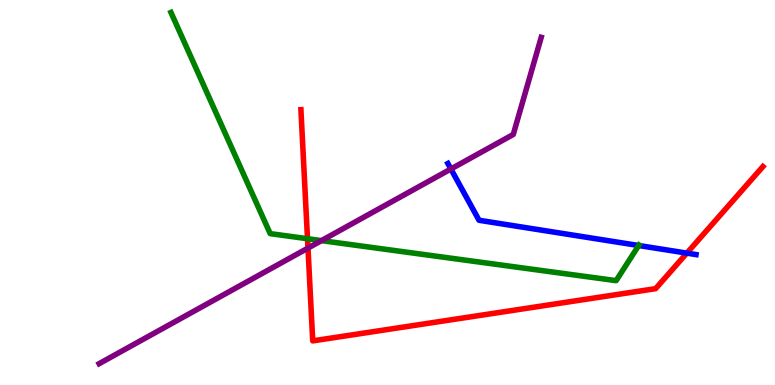[{'lines': ['blue', 'red'], 'intersections': [{'x': 8.86, 'y': 3.43}]}, {'lines': ['green', 'red'], 'intersections': [{'x': 3.97, 'y': 3.8}]}, {'lines': ['purple', 'red'], 'intersections': [{'x': 3.97, 'y': 3.56}]}, {'lines': ['blue', 'green'], 'intersections': [{'x': 8.24, 'y': 3.62}]}, {'lines': ['blue', 'purple'], 'intersections': [{'x': 5.82, 'y': 5.61}]}, {'lines': ['green', 'purple'], 'intersections': [{'x': 4.15, 'y': 3.75}]}]